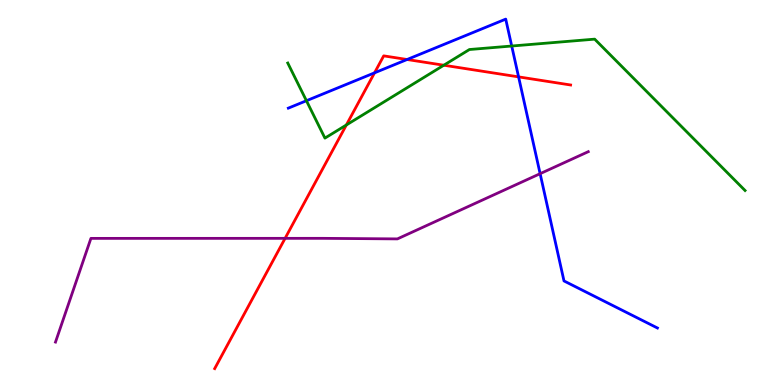[{'lines': ['blue', 'red'], 'intersections': [{'x': 4.83, 'y': 8.11}, {'x': 5.25, 'y': 8.45}, {'x': 6.69, 'y': 8.0}]}, {'lines': ['green', 'red'], 'intersections': [{'x': 4.47, 'y': 6.75}, {'x': 5.73, 'y': 8.31}]}, {'lines': ['purple', 'red'], 'intersections': [{'x': 3.68, 'y': 3.81}]}, {'lines': ['blue', 'green'], 'intersections': [{'x': 3.95, 'y': 7.38}, {'x': 6.6, 'y': 8.8}]}, {'lines': ['blue', 'purple'], 'intersections': [{'x': 6.97, 'y': 5.49}]}, {'lines': ['green', 'purple'], 'intersections': []}]